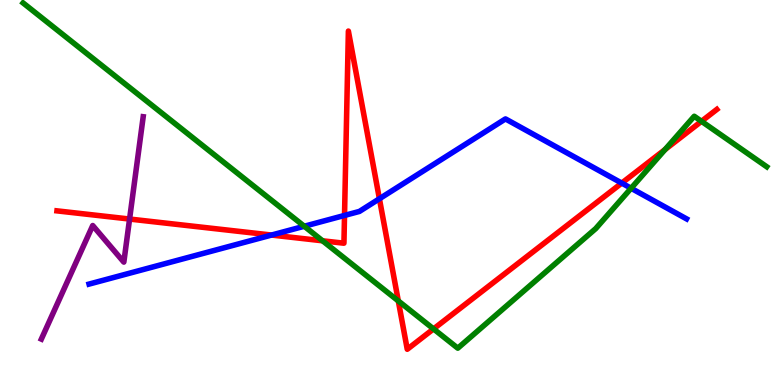[{'lines': ['blue', 'red'], 'intersections': [{'x': 3.5, 'y': 3.89}, {'x': 4.45, 'y': 4.4}, {'x': 4.9, 'y': 4.84}, {'x': 8.02, 'y': 5.24}]}, {'lines': ['green', 'red'], 'intersections': [{'x': 4.16, 'y': 3.75}, {'x': 5.14, 'y': 2.18}, {'x': 5.59, 'y': 1.46}, {'x': 8.58, 'y': 6.12}, {'x': 9.05, 'y': 6.85}]}, {'lines': ['purple', 'red'], 'intersections': [{'x': 1.67, 'y': 4.31}]}, {'lines': ['blue', 'green'], 'intersections': [{'x': 3.93, 'y': 4.12}, {'x': 8.14, 'y': 5.11}]}, {'lines': ['blue', 'purple'], 'intersections': []}, {'lines': ['green', 'purple'], 'intersections': []}]